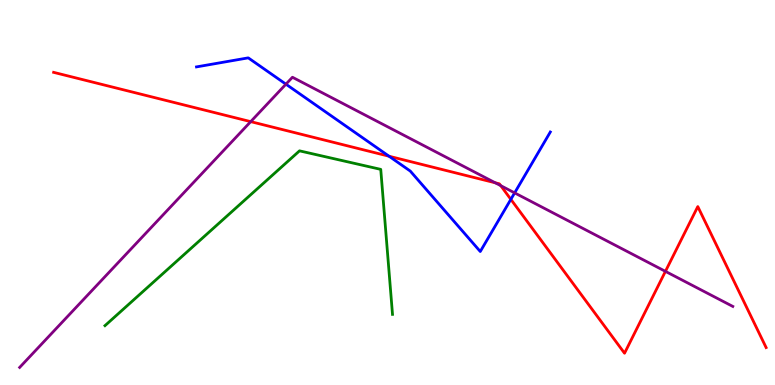[{'lines': ['blue', 'red'], 'intersections': [{'x': 5.02, 'y': 5.94}, {'x': 6.59, 'y': 4.82}]}, {'lines': ['green', 'red'], 'intersections': []}, {'lines': ['purple', 'red'], 'intersections': [{'x': 3.24, 'y': 6.84}, {'x': 6.39, 'y': 5.25}, {'x': 6.46, 'y': 5.18}, {'x': 8.59, 'y': 2.95}]}, {'lines': ['blue', 'green'], 'intersections': []}, {'lines': ['blue', 'purple'], 'intersections': [{'x': 3.69, 'y': 7.81}, {'x': 6.64, 'y': 4.99}]}, {'lines': ['green', 'purple'], 'intersections': []}]